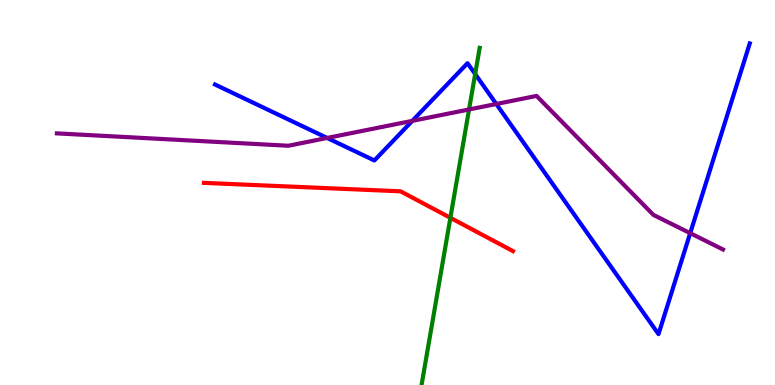[{'lines': ['blue', 'red'], 'intersections': []}, {'lines': ['green', 'red'], 'intersections': [{'x': 5.81, 'y': 4.34}]}, {'lines': ['purple', 'red'], 'intersections': []}, {'lines': ['blue', 'green'], 'intersections': [{'x': 6.13, 'y': 8.08}]}, {'lines': ['blue', 'purple'], 'intersections': [{'x': 4.22, 'y': 6.42}, {'x': 5.32, 'y': 6.86}, {'x': 6.4, 'y': 7.3}, {'x': 8.91, 'y': 3.94}]}, {'lines': ['green', 'purple'], 'intersections': [{'x': 6.05, 'y': 7.16}]}]